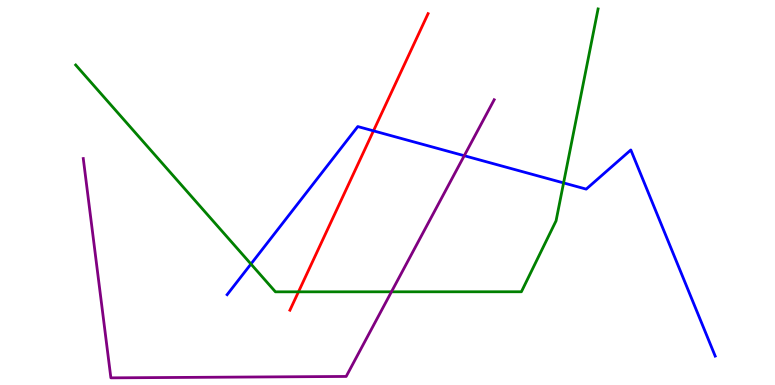[{'lines': ['blue', 'red'], 'intersections': [{'x': 4.82, 'y': 6.6}]}, {'lines': ['green', 'red'], 'intersections': [{'x': 3.85, 'y': 2.42}]}, {'lines': ['purple', 'red'], 'intersections': []}, {'lines': ['blue', 'green'], 'intersections': [{'x': 3.24, 'y': 3.14}, {'x': 7.27, 'y': 5.25}]}, {'lines': ['blue', 'purple'], 'intersections': [{'x': 5.99, 'y': 5.96}]}, {'lines': ['green', 'purple'], 'intersections': [{'x': 5.05, 'y': 2.42}]}]